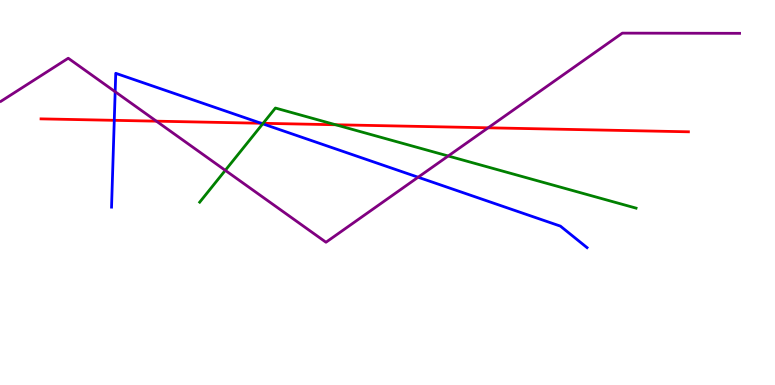[{'lines': ['blue', 'red'], 'intersections': [{'x': 1.47, 'y': 6.87}, {'x': 3.37, 'y': 6.8}]}, {'lines': ['green', 'red'], 'intersections': [{'x': 3.4, 'y': 6.8}, {'x': 4.33, 'y': 6.76}]}, {'lines': ['purple', 'red'], 'intersections': [{'x': 2.02, 'y': 6.85}, {'x': 6.3, 'y': 6.68}]}, {'lines': ['blue', 'green'], 'intersections': [{'x': 3.39, 'y': 6.78}]}, {'lines': ['blue', 'purple'], 'intersections': [{'x': 1.49, 'y': 7.62}, {'x': 5.4, 'y': 5.4}]}, {'lines': ['green', 'purple'], 'intersections': [{'x': 2.91, 'y': 5.58}, {'x': 5.78, 'y': 5.95}]}]